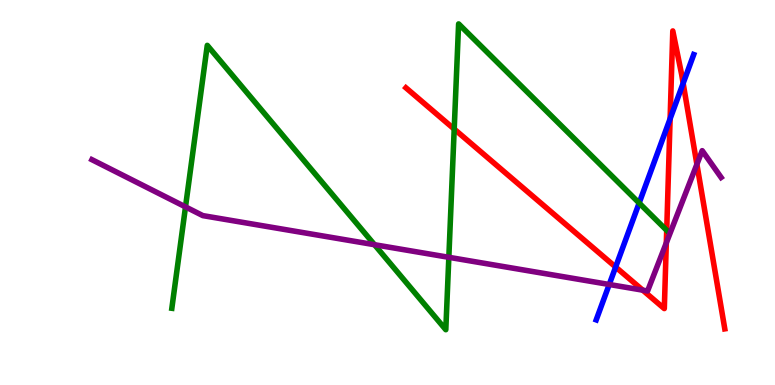[{'lines': ['blue', 'red'], 'intersections': [{'x': 7.94, 'y': 3.06}, {'x': 8.65, 'y': 6.91}, {'x': 8.81, 'y': 7.84}]}, {'lines': ['green', 'red'], 'intersections': [{'x': 5.86, 'y': 6.65}, {'x': 8.6, 'y': 4.02}]}, {'lines': ['purple', 'red'], 'intersections': [{'x': 8.29, 'y': 2.46}, {'x': 8.6, 'y': 3.69}, {'x': 8.99, 'y': 5.73}]}, {'lines': ['blue', 'green'], 'intersections': [{'x': 8.25, 'y': 4.73}]}, {'lines': ['blue', 'purple'], 'intersections': [{'x': 7.86, 'y': 2.61}]}, {'lines': ['green', 'purple'], 'intersections': [{'x': 2.39, 'y': 4.63}, {'x': 4.83, 'y': 3.64}, {'x': 5.79, 'y': 3.32}]}]